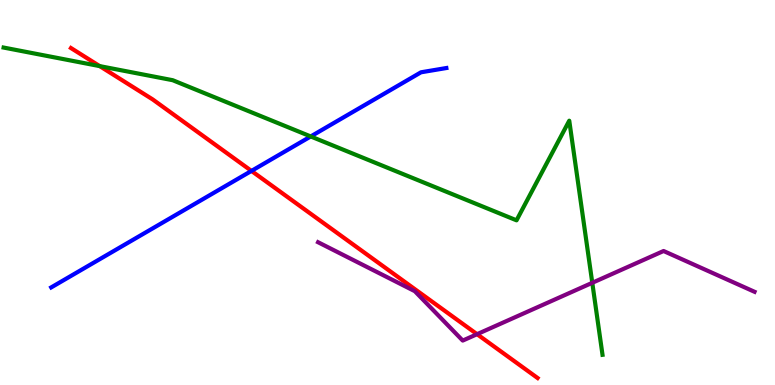[{'lines': ['blue', 'red'], 'intersections': [{'x': 3.24, 'y': 5.56}]}, {'lines': ['green', 'red'], 'intersections': [{'x': 1.29, 'y': 8.28}]}, {'lines': ['purple', 'red'], 'intersections': [{'x': 6.16, 'y': 1.32}]}, {'lines': ['blue', 'green'], 'intersections': [{'x': 4.01, 'y': 6.46}]}, {'lines': ['blue', 'purple'], 'intersections': []}, {'lines': ['green', 'purple'], 'intersections': [{'x': 7.64, 'y': 2.65}]}]